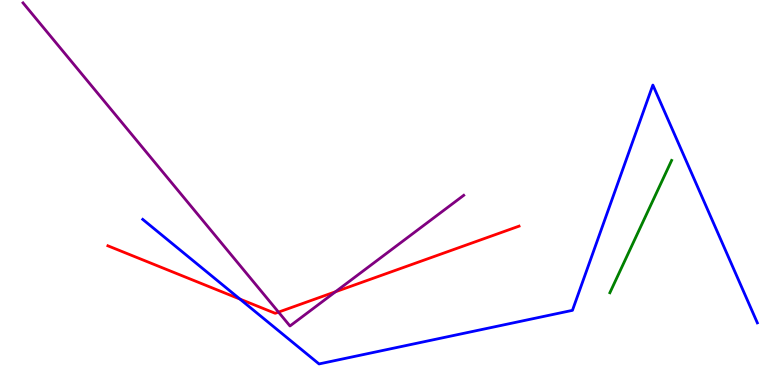[{'lines': ['blue', 'red'], 'intersections': [{'x': 3.1, 'y': 2.23}]}, {'lines': ['green', 'red'], 'intersections': []}, {'lines': ['purple', 'red'], 'intersections': [{'x': 3.59, 'y': 1.89}, {'x': 4.33, 'y': 2.42}]}, {'lines': ['blue', 'green'], 'intersections': []}, {'lines': ['blue', 'purple'], 'intersections': []}, {'lines': ['green', 'purple'], 'intersections': []}]